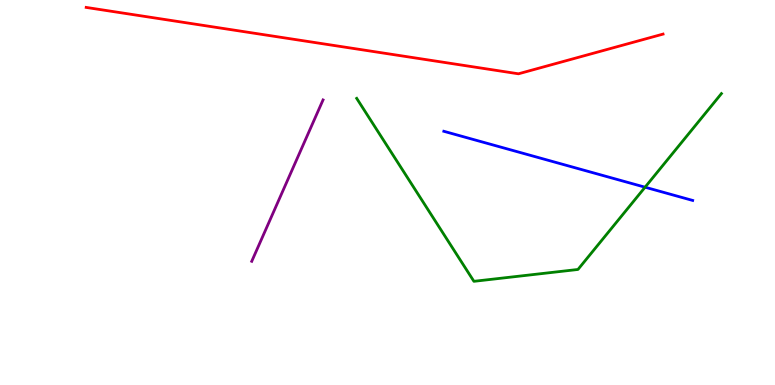[{'lines': ['blue', 'red'], 'intersections': []}, {'lines': ['green', 'red'], 'intersections': []}, {'lines': ['purple', 'red'], 'intersections': []}, {'lines': ['blue', 'green'], 'intersections': [{'x': 8.32, 'y': 5.14}]}, {'lines': ['blue', 'purple'], 'intersections': []}, {'lines': ['green', 'purple'], 'intersections': []}]